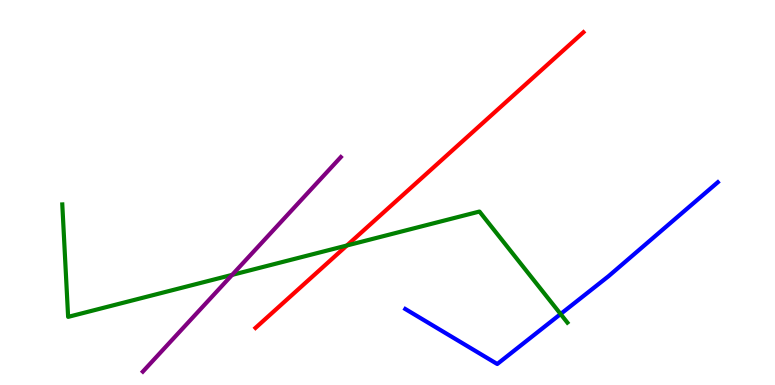[{'lines': ['blue', 'red'], 'intersections': []}, {'lines': ['green', 'red'], 'intersections': [{'x': 4.48, 'y': 3.62}]}, {'lines': ['purple', 'red'], 'intersections': []}, {'lines': ['blue', 'green'], 'intersections': [{'x': 7.23, 'y': 1.84}]}, {'lines': ['blue', 'purple'], 'intersections': []}, {'lines': ['green', 'purple'], 'intersections': [{'x': 3.0, 'y': 2.86}]}]